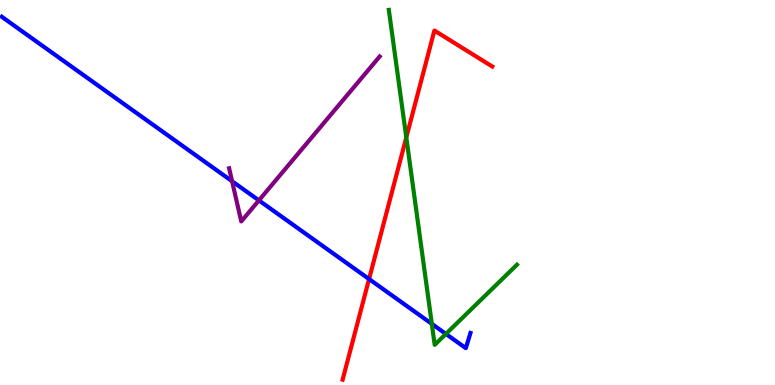[{'lines': ['blue', 'red'], 'intersections': [{'x': 4.76, 'y': 2.75}]}, {'lines': ['green', 'red'], 'intersections': [{'x': 5.24, 'y': 6.43}]}, {'lines': ['purple', 'red'], 'intersections': []}, {'lines': ['blue', 'green'], 'intersections': [{'x': 5.57, 'y': 1.59}, {'x': 5.75, 'y': 1.33}]}, {'lines': ['blue', 'purple'], 'intersections': [{'x': 2.99, 'y': 5.29}, {'x': 3.34, 'y': 4.8}]}, {'lines': ['green', 'purple'], 'intersections': []}]